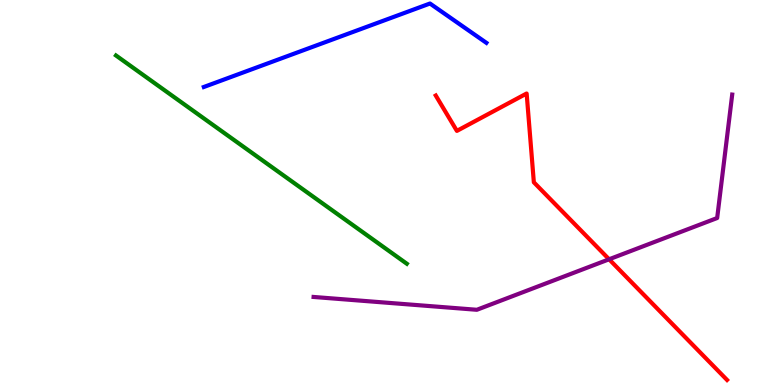[{'lines': ['blue', 'red'], 'intersections': []}, {'lines': ['green', 'red'], 'intersections': []}, {'lines': ['purple', 'red'], 'intersections': [{'x': 7.86, 'y': 3.27}]}, {'lines': ['blue', 'green'], 'intersections': []}, {'lines': ['blue', 'purple'], 'intersections': []}, {'lines': ['green', 'purple'], 'intersections': []}]